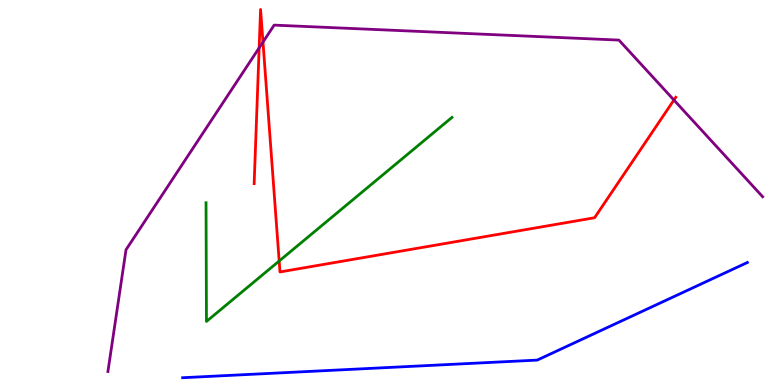[{'lines': ['blue', 'red'], 'intersections': []}, {'lines': ['green', 'red'], 'intersections': [{'x': 3.6, 'y': 3.22}]}, {'lines': ['purple', 'red'], 'intersections': [{'x': 3.34, 'y': 8.76}, {'x': 3.39, 'y': 8.91}, {'x': 8.7, 'y': 7.4}]}, {'lines': ['blue', 'green'], 'intersections': []}, {'lines': ['blue', 'purple'], 'intersections': []}, {'lines': ['green', 'purple'], 'intersections': []}]